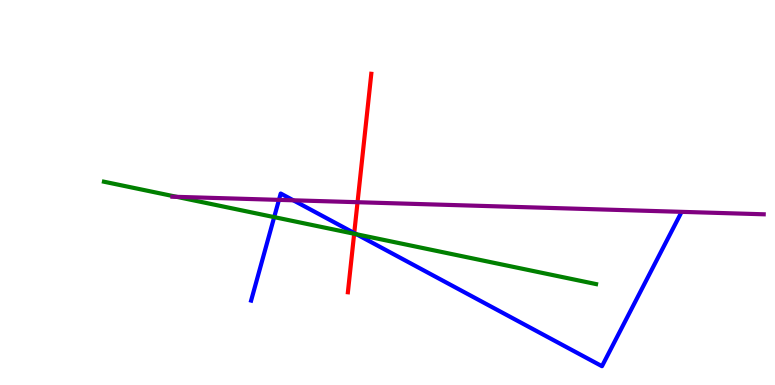[{'lines': ['blue', 'red'], 'intersections': [{'x': 4.57, 'y': 3.95}]}, {'lines': ['green', 'red'], 'intersections': [{'x': 4.57, 'y': 3.93}]}, {'lines': ['purple', 'red'], 'intersections': [{'x': 4.61, 'y': 4.75}]}, {'lines': ['blue', 'green'], 'intersections': [{'x': 3.54, 'y': 4.36}, {'x': 4.6, 'y': 3.92}]}, {'lines': ['blue', 'purple'], 'intersections': [{'x': 3.6, 'y': 4.81}, {'x': 3.78, 'y': 4.8}]}, {'lines': ['green', 'purple'], 'intersections': [{'x': 2.28, 'y': 4.89}]}]